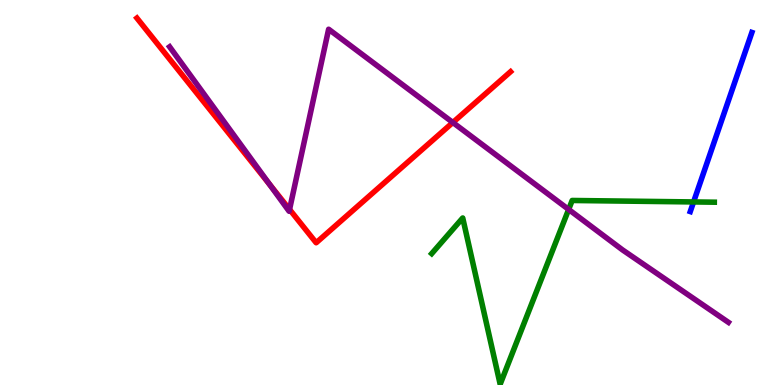[{'lines': ['blue', 'red'], 'intersections': []}, {'lines': ['green', 'red'], 'intersections': []}, {'lines': ['purple', 'red'], 'intersections': [{'x': 3.48, 'y': 5.21}, {'x': 3.74, 'y': 4.56}, {'x': 5.84, 'y': 6.82}]}, {'lines': ['blue', 'green'], 'intersections': [{'x': 8.95, 'y': 4.75}]}, {'lines': ['blue', 'purple'], 'intersections': []}, {'lines': ['green', 'purple'], 'intersections': [{'x': 7.34, 'y': 4.56}]}]